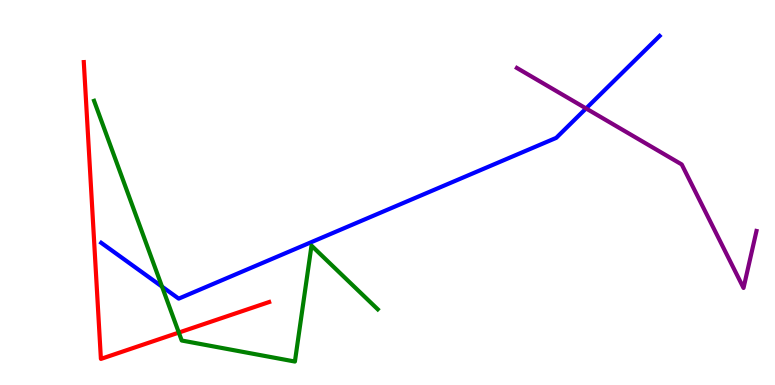[{'lines': ['blue', 'red'], 'intersections': []}, {'lines': ['green', 'red'], 'intersections': [{'x': 2.31, 'y': 1.36}]}, {'lines': ['purple', 'red'], 'intersections': []}, {'lines': ['blue', 'green'], 'intersections': [{'x': 2.09, 'y': 2.56}]}, {'lines': ['blue', 'purple'], 'intersections': [{'x': 7.56, 'y': 7.18}]}, {'lines': ['green', 'purple'], 'intersections': []}]